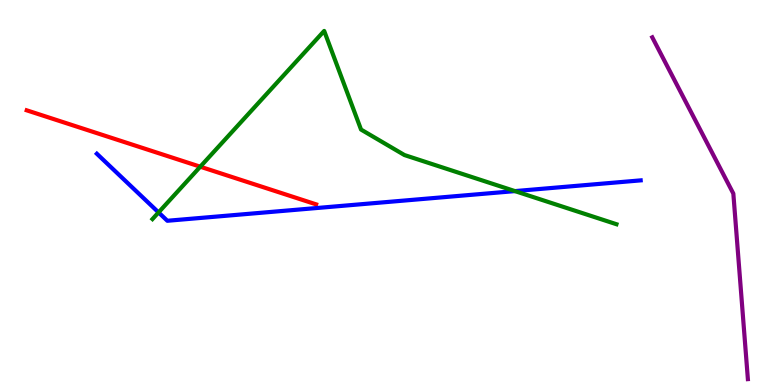[{'lines': ['blue', 'red'], 'intersections': []}, {'lines': ['green', 'red'], 'intersections': [{'x': 2.58, 'y': 5.67}]}, {'lines': ['purple', 'red'], 'intersections': []}, {'lines': ['blue', 'green'], 'intersections': [{'x': 2.05, 'y': 4.48}, {'x': 6.64, 'y': 5.04}]}, {'lines': ['blue', 'purple'], 'intersections': []}, {'lines': ['green', 'purple'], 'intersections': []}]